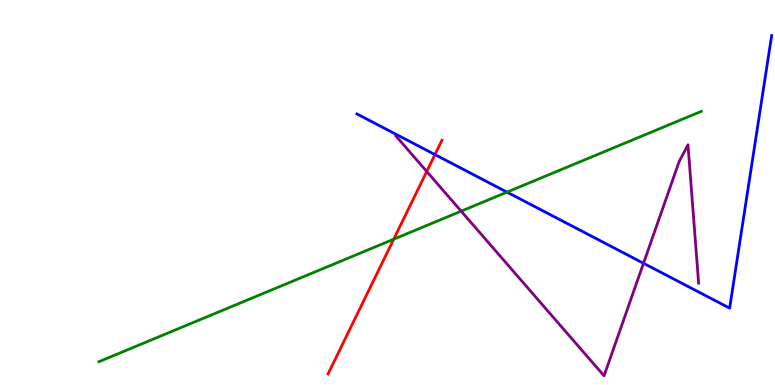[{'lines': ['blue', 'red'], 'intersections': [{'x': 5.61, 'y': 5.98}]}, {'lines': ['green', 'red'], 'intersections': [{'x': 5.08, 'y': 3.79}]}, {'lines': ['purple', 'red'], 'intersections': [{'x': 5.51, 'y': 5.55}]}, {'lines': ['blue', 'green'], 'intersections': [{'x': 6.54, 'y': 5.01}]}, {'lines': ['blue', 'purple'], 'intersections': [{'x': 8.3, 'y': 3.16}]}, {'lines': ['green', 'purple'], 'intersections': [{'x': 5.95, 'y': 4.52}]}]